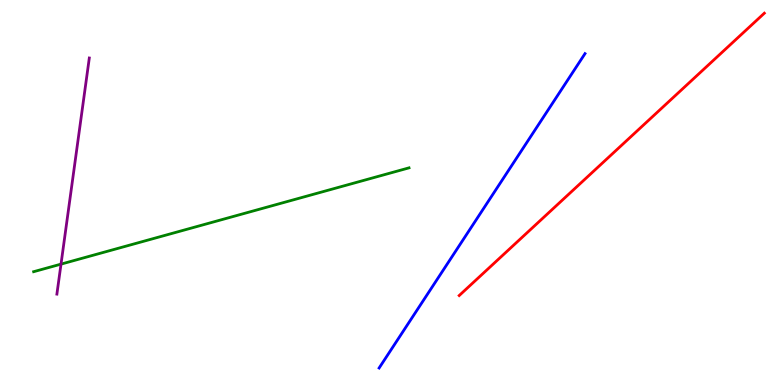[{'lines': ['blue', 'red'], 'intersections': []}, {'lines': ['green', 'red'], 'intersections': []}, {'lines': ['purple', 'red'], 'intersections': []}, {'lines': ['blue', 'green'], 'intersections': []}, {'lines': ['blue', 'purple'], 'intersections': []}, {'lines': ['green', 'purple'], 'intersections': [{'x': 0.787, 'y': 3.14}]}]